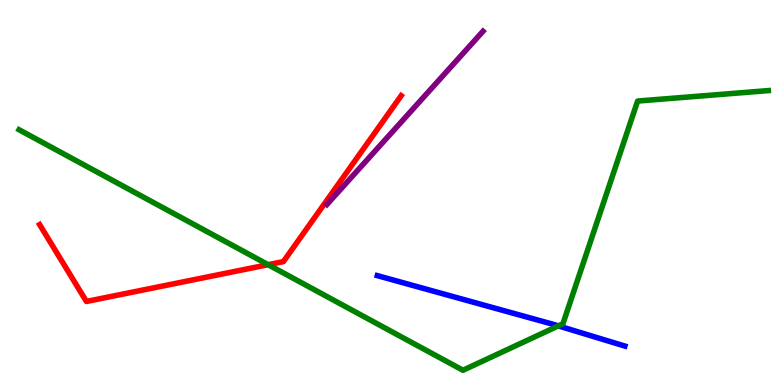[{'lines': ['blue', 'red'], 'intersections': []}, {'lines': ['green', 'red'], 'intersections': [{'x': 3.46, 'y': 3.12}]}, {'lines': ['purple', 'red'], 'intersections': []}, {'lines': ['blue', 'green'], 'intersections': [{'x': 7.2, 'y': 1.54}]}, {'lines': ['blue', 'purple'], 'intersections': []}, {'lines': ['green', 'purple'], 'intersections': []}]